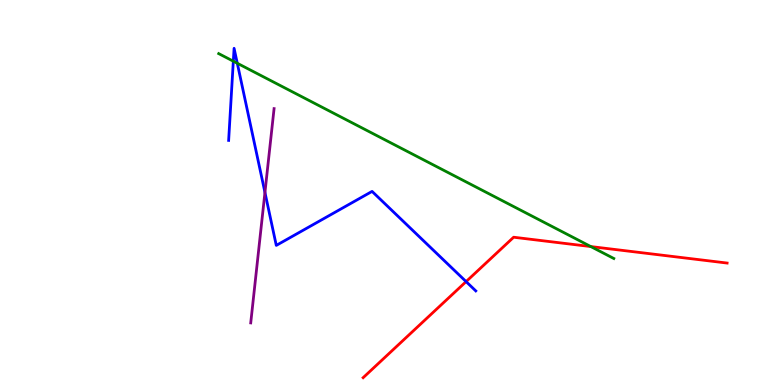[{'lines': ['blue', 'red'], 'intersections': [{'x': 6.01, 'y': 2.69}]}, {'lines': ['green', 'red'], 'intersections': [{'x': 7.62, 'y': 3.6}]}, {'lines': ['purple', 'red'], 'intersections': []}, {'lines': ['blue', 'green'], 'intersections': [{'x': 3.01, 'y': 8.41}, {'x': 3.06, 'y': 8.36}]}, {'lines': ['blue', 'purple'], 'intersections': [{'x': 3.42, 'y': 5.0}]}, {'lines': ['green', 'purple'], 'intersections': []}]